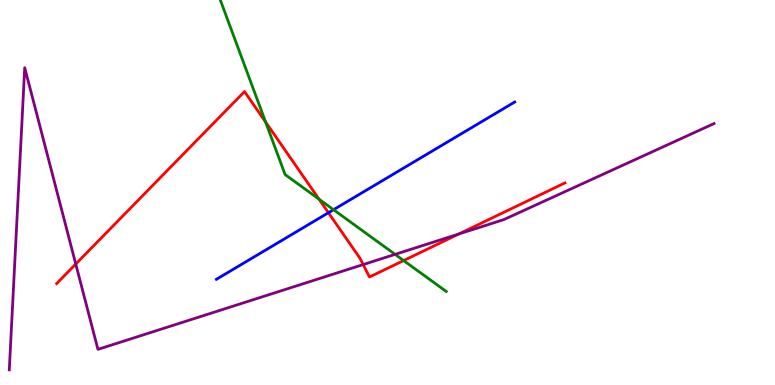[{'lines': ['blue', 'red'], 'intersections': [{'x': 4.24, 'y': 4.47}]}, {'lines': ['green', 'red'], 'intersections': [{'x': 3.43, 'y': 6.83}, {'x': 4.12, 'y': 4.83}, {'x': 5.21, 'y': 3.23}]}, {'lines': ['purple', 'red'], 'intersections': [{'x': 0.978, 'y': 3.14}, {'x': 4.69, 'y': 3.13}, {'x': 5.92, 'y': 3.92}]}, {'lines': ['blue', 'green'], 'intersections': [{'x': 4.3, 'y': 4.55}]}, {'lines': ['blue', 'purple'], 'intersections': []}, {'lines': ['green', 'purple'], 'intersections': [{'x': 5.1, 'y': 3.39}]}]